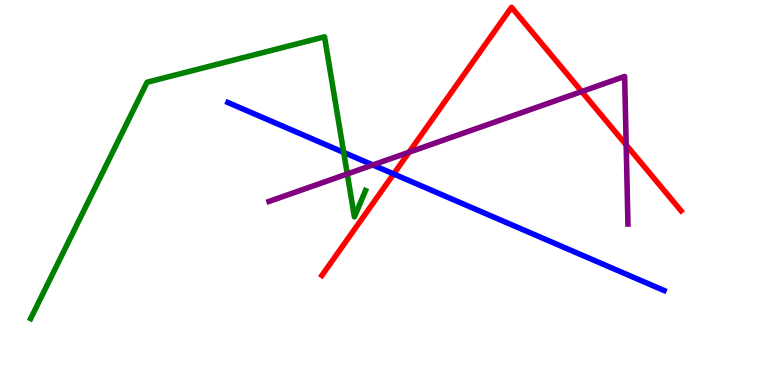[{'lines': ['blue', 'red'], 'intersections': [{'x': 5.08, 'y': 5.48}]}, {'lines': ['green', 'red'], 'intersections': []}, {'lines': ['purple', 'red'], 'intersections': [{'x': 5.28, 'y': 6.05}, {'x': 7.51, 'y': 7.62}, {'x': 8.08, 'y': 6.24}]}, {'lines': ['blue', 'green'], 'intersections': [{'x': 4.43, 'y': 6.04}]}, {'lines': ['blue', 'purple'], 'intersections': [{'x': 4.81, 'y': 5.72}]}, {'lines': ['green', 'purple'], 'intersections': [{'x': 4.48, 'y': 5.48}]}]